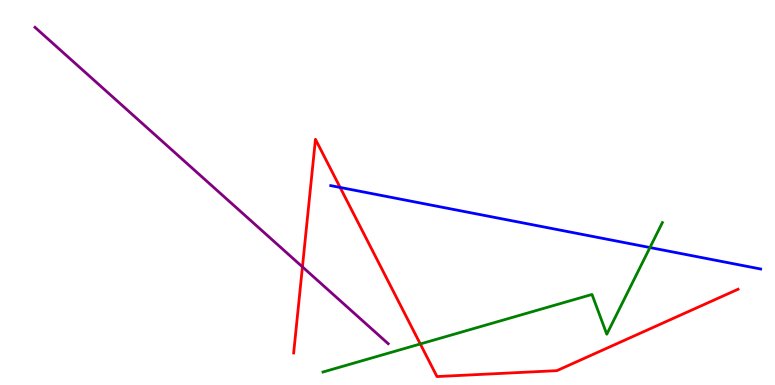[{'lines': ['blue', 'red'], 'intersections': [{'x': 4.39, 'y': 5.13}]}, {'lines': ['green', 'red'], 'intersections': [{'x': 5.42, 'y': 1.07}]}, {'lines': ['purple', 'red'], 'intersections': [{'x': 3.9, 'y': 3.07}]}, {'lines': ['blue', 'green'], 'intersections': [{'x': 8.39, 'y': 3.57}]}, {'lines': ['blue', 'purple'], 'intersections': []}, {'lines': ['green', 'purple'], 'intersections': []}]